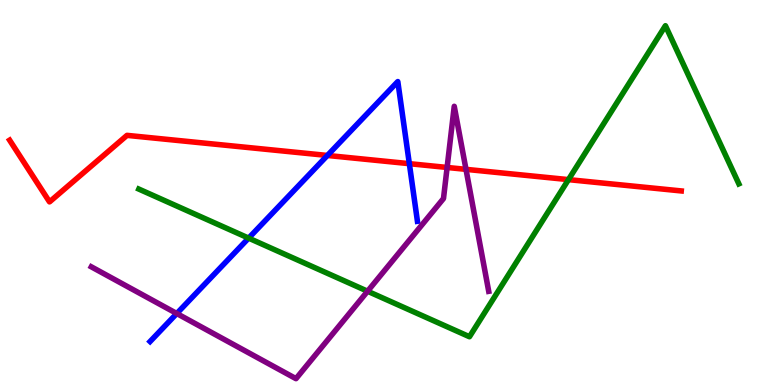[{'lines': ['blue', 'red'], 'intersections': [{'x': 4.22, 'y': 5.96}, {'x': 5.28, 'y': 5.75}]}, {'lines': ['green', 'red'], 'intersections': [{'x': 7.33, 'y': 5.33}]}, {'lines': ['purple', 'red'], 'intersections': [{'x': 5.77, 'y': 5.65}, {'x': 6.01, 'y': 5.6}]}, {'lines': ['blue', 'green'], 'intersections': [{'x': 3.21, 'y': 3.82}]}, {'lines': ['blue', 'purple'], 'intersections': [{'x': 2.28, 'y': 1.86}]}, {'lines': ['green', 'purple'], 'intersections': [{'x': 4.74, 'y': 2.44}]}]